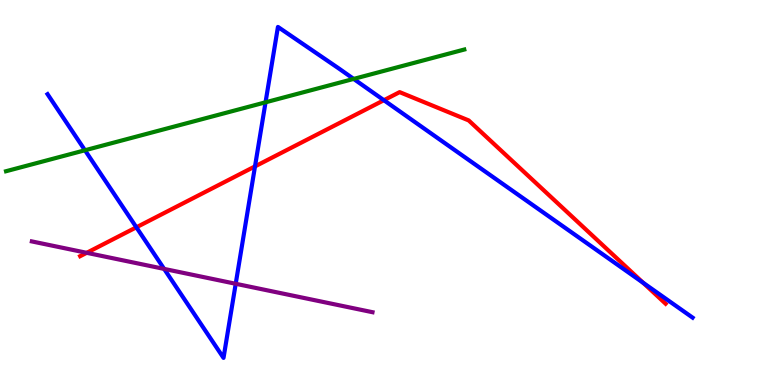[{'lines': ['blue', 'red'], 'intersections': [{'x': 1.76, 'y': 4.1}, {'x': 3.29, 'y': 5.68}, {'x': 4.95, 'y': 7.4}, {'x': 8.3, 'y': 2.66}]}, {'lines': ['green', 'red'], 'intersections': []}, {'lines': ['purple', 'red'], 'intersections': [{'x': 1.12, 'y': 3.43}]}, {'lines': ['blue', 'green'], 'intersections': [{'x': 1.1, 'y': 6.1}, {'x': 3.43, 'y': 7.34}, {'x': 4.56, 'y': 7.95}]}, {'lines': ['blue', 'purple'], 'intersections': [{'x': 2.12, 'y': 3.02}, {'x': 3.04, 'y': 2.63}]}, {'lines': ['green', 'purple'], 'intersections': []}]